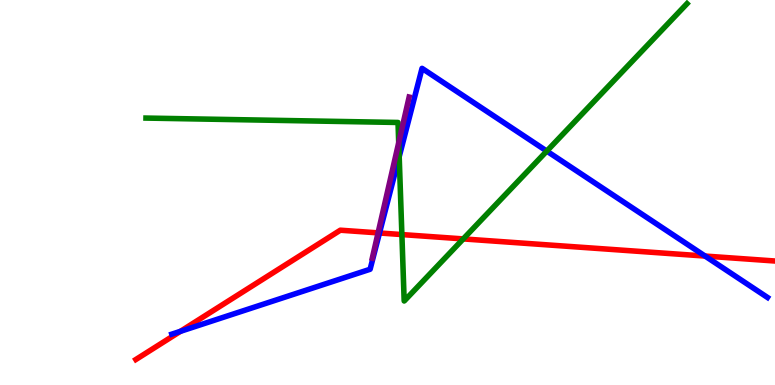[{'lines': ['blue', 'red'], 'intersections': [{'x': 2.33, 'y': 1.39}, {'x': 4.9, 'y': 3.95}, {'x': 9.1, 'y': 3.35}]}, {'lines': ['green', 'red'], 'intersections': [{'x': 5.19, 'y': 3.91}, {'x': 5.98, 'y': 3.79}]}, {'lines': ['purple', 'red'], 'intersections': [{'x': 4.88, 'y': 3.95}]}, {'lines': ['blue', 'green'], 'intersections': [{'x': 5.15, 'y': 5.93}, {'x': 7.06, 'y': 6.08}]}, {'lines': ['blue', 'purple'], 'intersections': []}, {'lines': ['green', 'purple'], 'intersections': [{'x': 5.14, 'y': 6.29}]}]